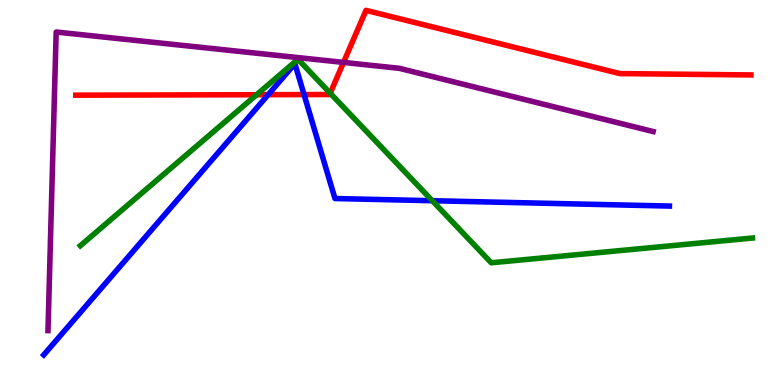[{'lines': ['blue', 'red'], 'intersections': [{'x': 3.46, 'y': 7.54}, {'x': 3.92, 'y': 7.54}]}, {'lines': ['green', 'red'], 'intersections': [{'x': 3.31, 'y': 7.54}, {'x': 4.26, 'y': 7.58}]}, {'lines': ['purple', 'red'], 'intersections': [{'x': 4.43, 'y': 8.38}]}, {'lines': ['blue', 'green'], 'intersections': [{'x': 5.58, 'y': 4.79}]}, {'lines': ['blue', 'purple'], 'intersections': []}, {'lines': ['green', 'purple'], 'intersections': []}]